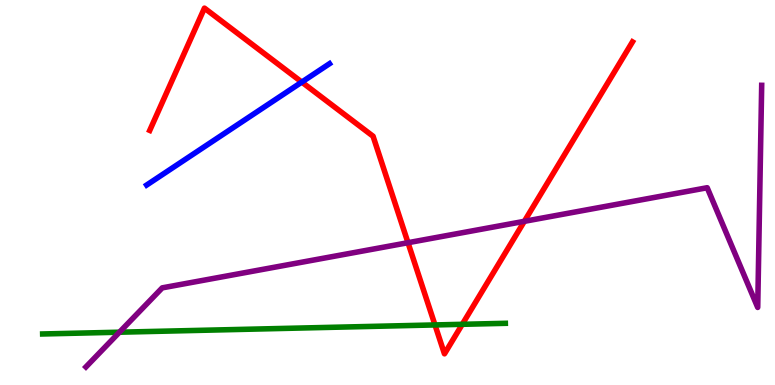[{'lines': ['blue', 'red'], 'intersections': [{'x': 3.89, 'y': 7.87}]}, {'lines': ['green', 'red'], 'intersections': [{'x': 5.61, 'y': 1.56}, {'x': 5.96, 'y': 1.58}]}, {'lines': ['purple', 'red'], 'intersections': [{'x': 5.26, 'y': 3.7}, {'x': 6.77, 'y': 4.25}]}, {'lines': ['blue', 'green'], 'intersections': []}, {'lines': ['blue', 'purple'], 'intersections': []}, {'lines': ['green', 'purple'], 'intersections': [{'x': 1.54, 'y': 1.37}]}]